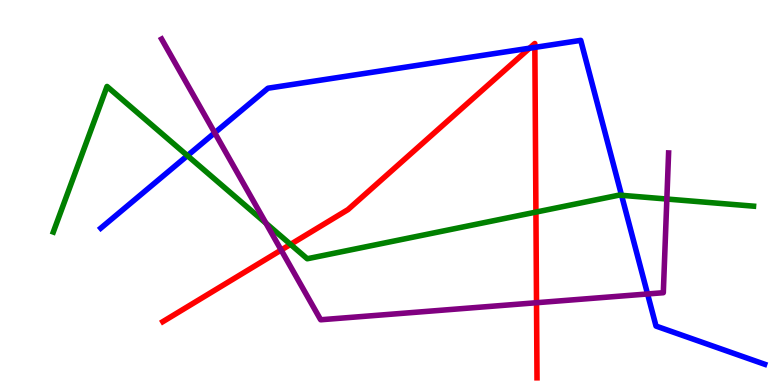[{'lines': ['blue', 'red'], 'intersections': [{'x': 6.83, 'y': 8.75}, {'x': 6.9, 'y': 8.77}]}, {'lines': ['green', 'red'], 'intersections': [{'x': 3.75, 'y': 3.65}, {'x': 6.92, 'y': 4.49}]}, {'lines': ['purple', 'red'], 'intersections': [{'x': 3.63, 'y': 3.51}, {'x': 6.92, 'y': 2.14}]}, {'lines': ['blue', 'green'], 'intersections': [{'x': 2.42, 'y': 5.96}, {'x': 8.02, 'y': 4.93}]}, {'lines': ['blue', 'purple'], 'intersections': [{'x': 2.77, 'y': 6.55}, {'x': 8.36, 'y': 2.36}]}, {'lines': ['green', 'purple'], 'intersections': [{'x': 3.43, 'y': 4.2}, {'x': 8.6, 'y': 4.83}]}]